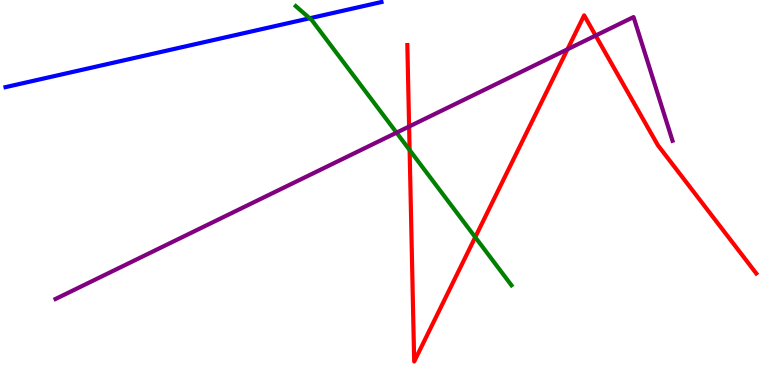[{'lines': ['blue', 'red'], 'intersections': []}, {'lines': ['green', 'red'], 'intersections': [{'x': 5.29, 'y': 6.1}, {'x': 6.13, 'y': 3.84}]}, {'lines': ['purple', 'red'], 'intersections': [{'x': 5.28, 'y': 6.71}, {'x': 7.32, 'y': 8.72}, {'x': 7.69, 'y': 9.08}]}, {'lines': ['blue', 'green'], 'intersections': [{'x': 4.0, 'y': 9.53}]}, {'lines': ['blue', 'purple'], 'intersections': []}, {'lines': ['green', 'purple'], 'intersections': [{'x': 5.12, 'y': 6.55}]}]